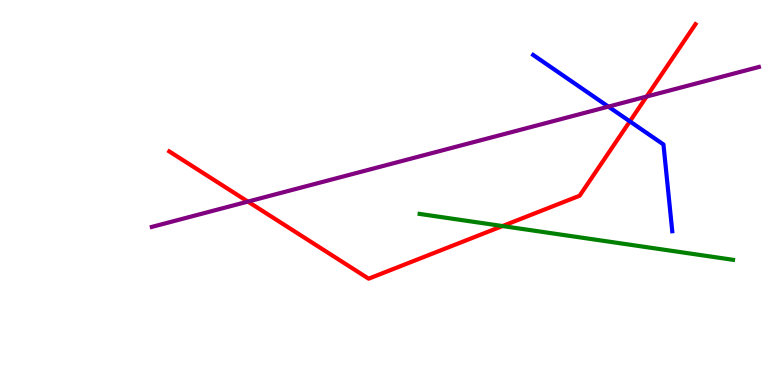[{'lines': ['blue', 'red'], 'intersections': [{'x': 8.13, 'y': 6.85}]}, {'lines': ['green', 'red'], 'intersections': [{'x': 6.48, 'y': 4.13}]}, {'lines': ['purple', 'red'], 'intersections': [{'x': 3.2, 'y': 4.76}, {'x': 8.34, 'y': 7.49}]}, {'lines': ['blue', 'green'], 'intersections': []}, {'lines': ['blue', 'purple'], 'intersections': [{'x': 7.85, 'y': 7.23}]}, {'lines': ['green', 'purple'], 'intersections': []}]